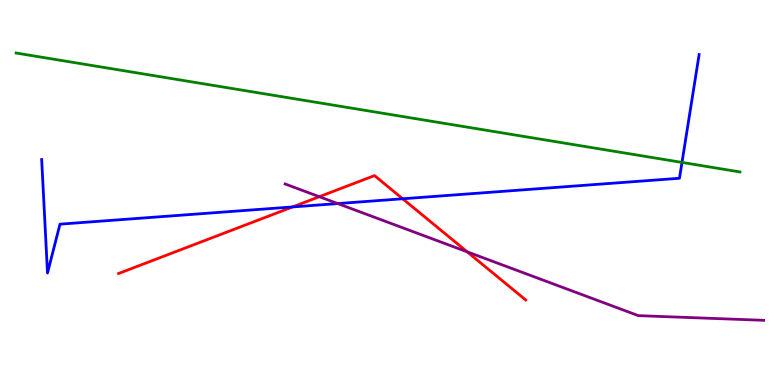[{'lines': ['blue', 'red'], 'intersections': [{'x': 3.78, 'y': 4.63}, {'x': 5.2, 'y': 4.84}]}, {'lines': ['green', 'red'], 'intersections': []}, {'lines': ['purple', 'red'], 'intersections': [{'x': 4.12, 'y': 4.89}, {'x': 6.03, 'y': 3.46}]}, {'lines': ['blue', 'green'], 'intersections': [{'x': 8.8, 'y': 5.78}]}, {'lines': ['blue', 'purple'], 'intersections': [{'x': 4.36, 'y': 4.71}]}, {'lines': ['green', 'purple'], 'intersections': []}]